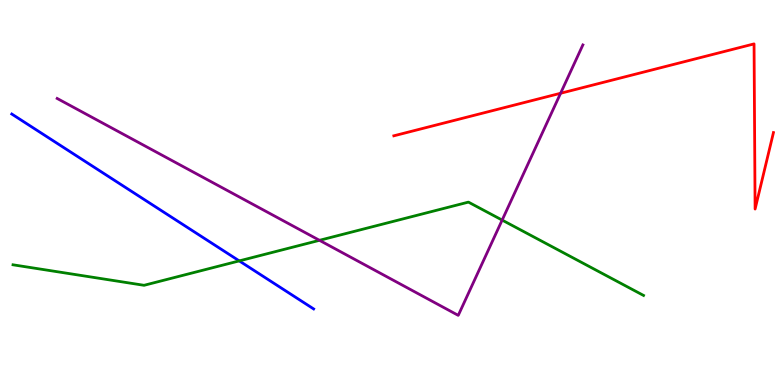[{'lines': ['blue', 'red'], 'intersections': []}, {'lines': ['green', 'red'], 'intersections': []}, {'lines': ['purple', 'red'], 'intersections': [{'x': 7.23, 'y': 7.58}]}, {'lines': ['blue', 'green'], 'intersections': [{'x': 3.09, 'y': 3.22}]}, {'lines': ['blue', 'purple'], 'intersections': []}, {'lines': ['green', 'purple'], 'intersections': [{'x': 4.12, 'y': 3.76}, {'x': 6.48, 'y': 4.28}]}]